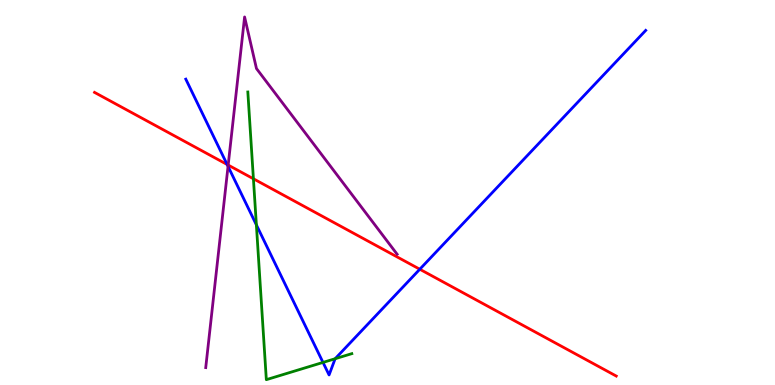[{'lines': ['blue', 'red'], 'intersections': [{'x': 2.93, 'y': 5.73}, {'x': 5.42, 'y': 3.01}]}, {'lines': ['green', 'red'], 'intersections': [{'x': 3.27, 'y': 5.36}]}, {'lines': ['purple', 'red'], 'intersections': [{'x': 2.94, 'y': 5.71}]}, {'lines': ['blue', 'green'], 'intersections': [{'x': 3.31, 'y': 4.16}, {'x': 4.17, 'y': 0.587}, {'x': 4.32, 'y': 0.683}]}, {'lines': ['blue', 'purple'], 'intersections': [{'x': 2.94, 'y': 5.68}]}, {'lines': ['green', 'purple'], 'intersections': []}]